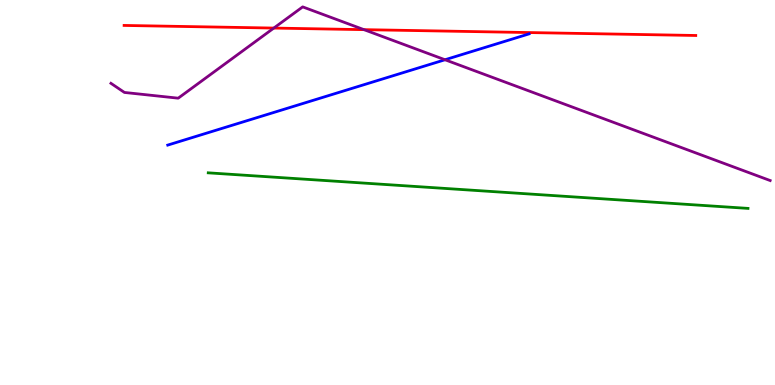[{'lines': ['blue', 'red'], 'intersections': []}, {'lines': ['green', 'red'], 'intersections': []}, {'lines': ['purple', 'red'], 'intersections': [{'x': 3.53, 'y': 9.27}, {'x': 4.7, 'y': 9.23}]}, {'lines': ['blue', 'green'], 'intersections': []}, {'lines': ['blue', 'purple'], 'intersections': [{'x': 5.74, 'y': 8.45}]}, {'lines': ['green', 'purple'], 'intersections': []}]